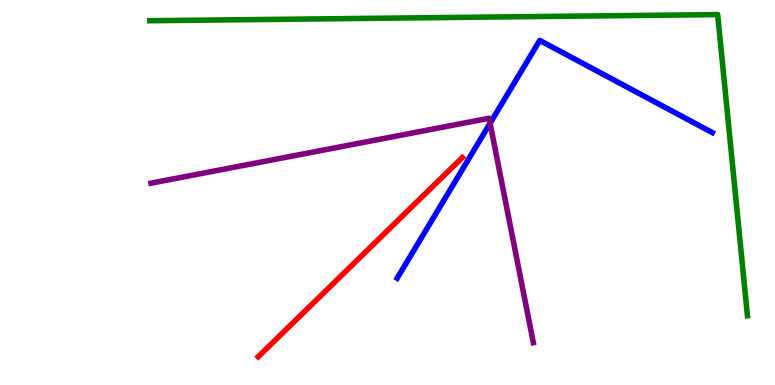[{'lines': ['blue', 'red'], 'intersections': []}, {'lines': ['green', 'red'], 'intersections': []}, {'lines': ['purple', 'red'], 'intersections': []}, {'lines': ['blue', 'green'], 'intersections': []}, {'lines': ['blue', 'purple'], 'intersections': [{'x': 6.32, 'y': 6.8}]}, {'lines': ['green', 'purple'], 'intersections': []}]